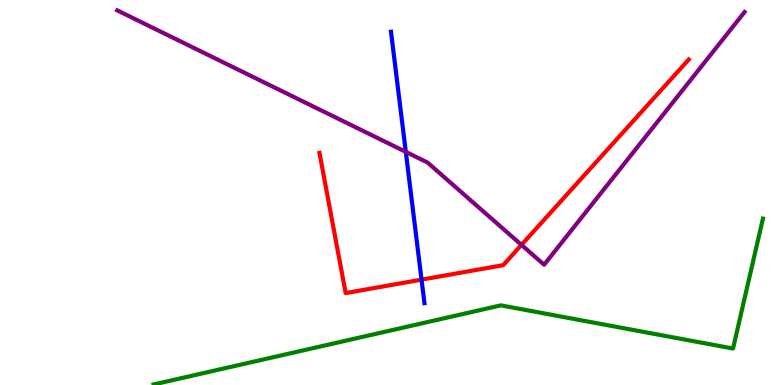[{'lines': ['blue', 'red'], 'intersections': [{'x': 5.44, 'y': 2.74}]}, {'lines': ['green', 'red'], 'intersections': []}, {'lines': ['purple', 'red'], 'intersections': [{'x': 6.73, 'y': 3.64}]}, {'lines': ['blue', 'green'], 'intersections': []}, {'lines': ['blue', 'purple'], 'intersections': [{'x': 5.24, 'y': 6.06}]}, {'lines': ['green', 'purple'], 'intersections': []}]